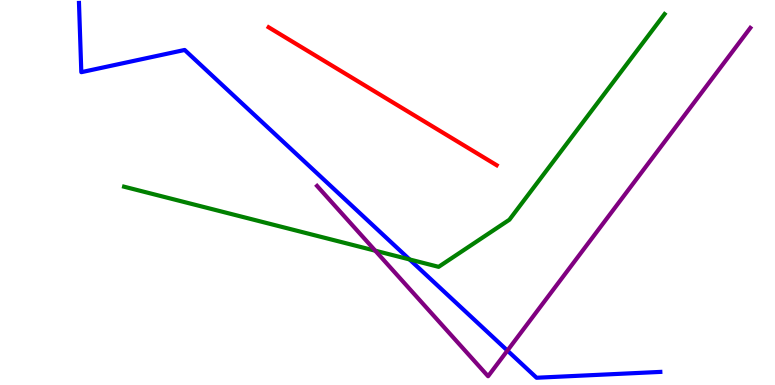[{'lines': ['blue', 'red'], 'intersections': []}, {'lines': ['green', 'red'], 'intersections': []}, {'lines': ['purple', 'red'], 'intersections': []}, {'lines': ['blue', 'green'], 'intersections': [{'x': 5.28, 'y': 3.26}]}, {'lines': ['blue', 'purple'], 'intersections': [{'x': 6.55, 'y': 0.894}]}, {'lines': ['green', 'purple'], 'intersections': [{'x': 4.84, 'y': 3.49}]}]